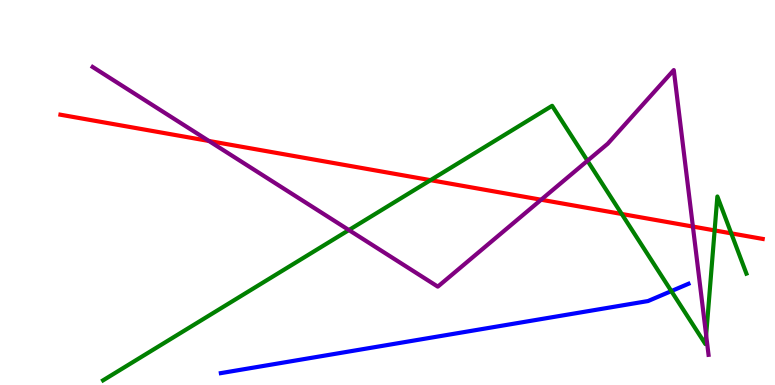[{'lines': ['blue', 'red'], 'intersections': []}, {'lines': ['green', 'red'], 'intersections': [{'x': 5.55, 'y': 5.32}, {'x': 8.02, 'y': 4.44}, {'x': 9.22, 'y': 4.02}, {'x': 9.44, 'y': 3.94}]}, {'lines': ['purple', 'red'], 'intersections': [{'x': 2.7, 'y': 6.34}, {'x': 6.98, 'y': 4.81}, {'x': 8.94, 'y': 4.12}]}, {'lines': ['blue', 'green'], 'intersections': [{'x': 8.66, 'y': 2.44}]}, {'lines': ['blue', 'purple'], 'intersections': []}, {'lines': ['green', 'purple'], 'intersections': [{'x': 4.5, 'y': 4.02}, {'x': 7.58, 'y': 5.82}, {'x': 9.11, 'y': 1.29}]}]